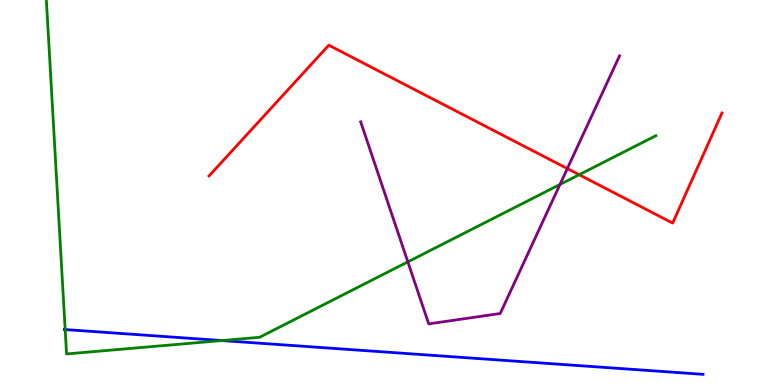[{'lines': ['blue', 'red'], 'intersections': []}, {'lines': ['green', 'red'], 'intersections': [{'x': 7.47, 'y': 5.46}]}, {'lines': ['purple', 'red'], 'intersections': [{'x': 7.32, 'y': 5.62}]}, {'lines': ['blue', 'green'], 'intersections': [{'x': 0.841, 'y': 1.44}, {'x': 2.86, 'y': 1.15}]}, {'lines': ['blue', 'purple'], 'intersections': []}, {'lines': ['green', 'purple'], 'intersections': [{'x': 5.26, 'y': 3.2}, {'x': 7.23, 'y': 5.21}]}]